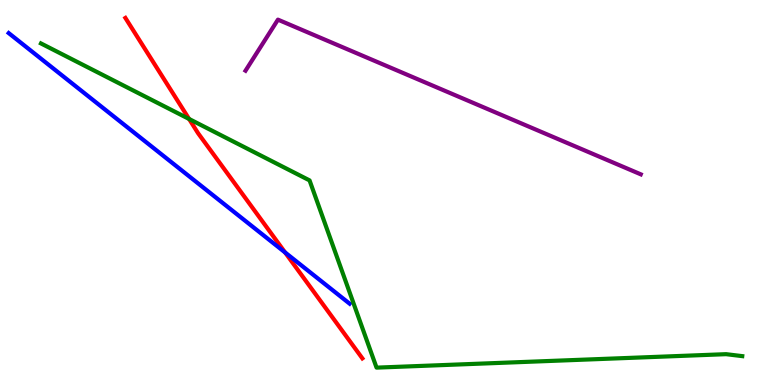[{'lines': ['blue', 'red'], 'intersections': [{'x': 3.68, 'y': 3.44}]}, {'lines': ['green', 'red'], 'intersections': [{'x': 2.44, 'y': 6.91}]}, {'lines': ['purple', 'red'], 'intersections': []}, {'lines': ['blue', 'green'], 'intersections': []}, {'lines': ['blue', 'purple'], 'intersections': []}, {'lines': ['green', 'purple'], 'intersections': []}]